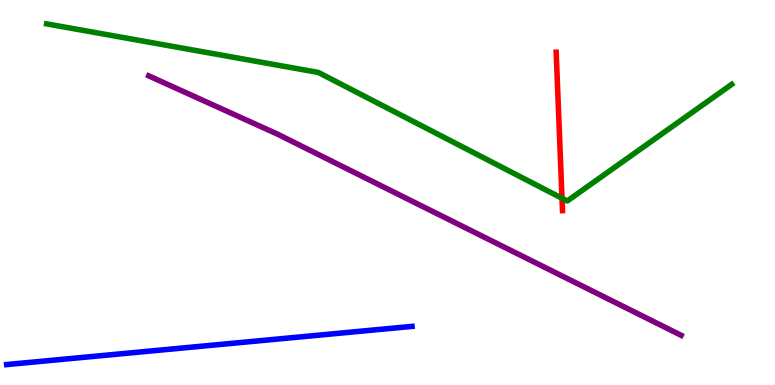[{'lines': ['blue', 'red'], 'intersections': []}, {'lines': ['green', 'red'], 'intersections': [{'x': 7.25, 'y': 4.85}]}, {'lines': ['purple', 'red'], 'intersections': []}, {'lines': ['blue', 'green'], 'intersections': []}, {'lines': ['blue', 'purple'], 'intersections': []}, {'lines': ['green', 'purple'], 'intersections': []}]